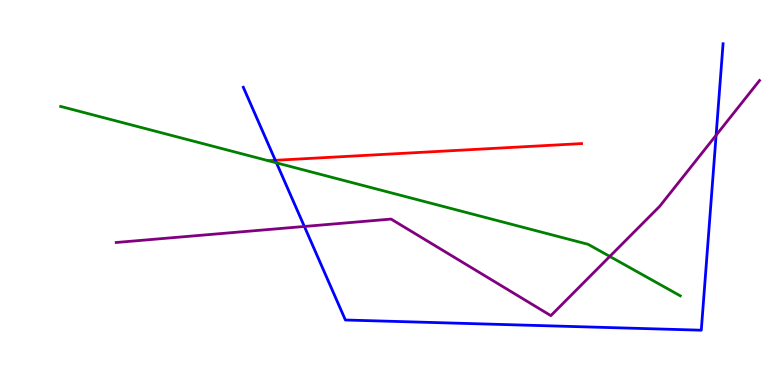[{'lines': ['blue', 'red'], 'intersections': [{'x': 3.55, 'y': 5.84}]}, {'lines': ['green', 'red'], 'intersections': []}, {'lines': ['purple', 'red'], 'intersections': []}, {'lines': ['blue', 'green'], 'intersections': [{'x': 3.57, 'y': 5.77}]}, {'lines': ['blue', 'purple'], 'intersections': [{'x': 3.93, 'y': 4.12}, {'x': 9.24, 'y': 6.49}]}, {'lines': ['green', 'purple'], 'intersections': [{'x': 7.87, 'y': 3.34}]}]